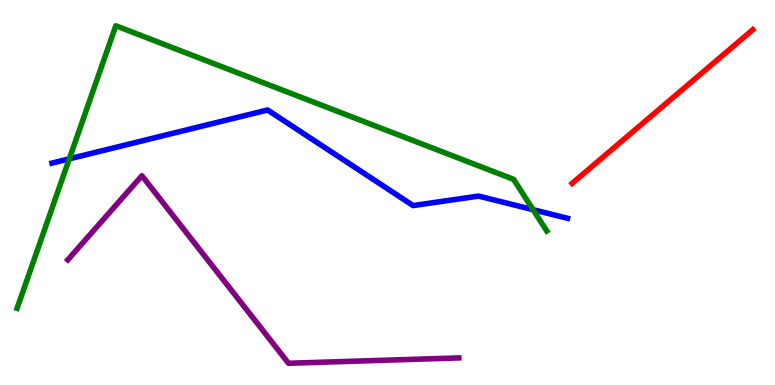[{'lines': ['blue', 'red'], 'intersections': []}, {'lines': ['green', 'red'], 'intersections': []}, {'lines': ['purple', 'red'], 'intersections': []}, {'lines': ['blue', 'green'], 'intersections': [{'x': 0.894, 'y': 5.87}, {'x': 6.88, 'y': 4.55}]}, {'lines': ['blue', 'purple'], 'intersections': []}, {'lines': ['green', 'purple'], 'intersections': []}]